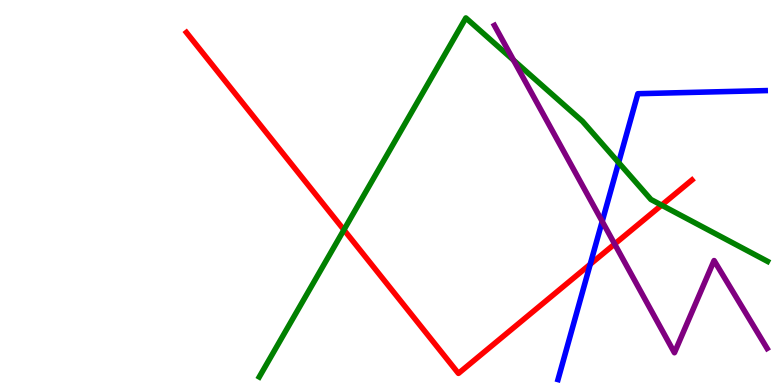[{'lines': ['blue', 'red'], 'intersections': [{'x': 7.62, 'y': 3.14}]}, {'lines': ['green', 'red'], 'intersections': [{'x': 4.44, 'y': 4.03}, {'x': 8.54, 'y': 4.67}]}, {'lines': ['purple', 'red'], 'intersections': [{'x': 7.93, 'y': 3.66}]}, {'lines': ['blue', 'green'], 'intersections': [{'x': 7.98, 'y': 5.78}]}, {'lines': ['blue', 'purple'], 'intersections': [{'x': 7.77, 'y': 4.25}]}, {'lines': ['green', 'purple'], 'intersections': [{'x': 6.63, 'y': 8.44}]}]